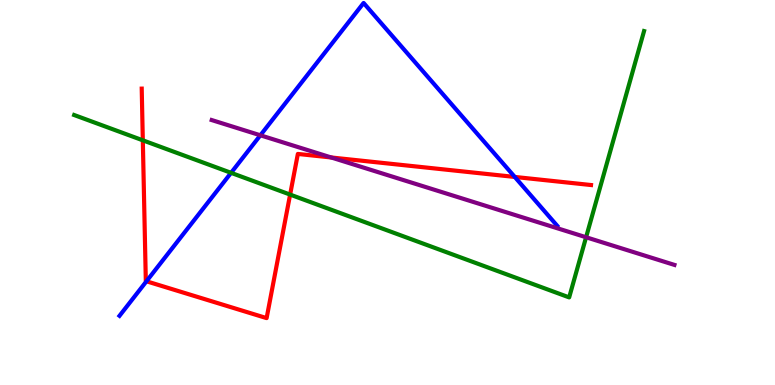[{'lines': ['blue', 'red'], 'intersections': [{'x': 1.89, 'y': 2.69}, {'x': 6.64, 'y': 5.4}]}, {'lines': ['green', 'red'], 'intersections': [{'x': 1.84, 'y': 6.36}, {'x': 3.74, 'y': 4.95}]}, {'lines': ['purple', 'red'], 'intersections': [{'x': 4.27, 'y': 5.91}]}, {'lines': ['blue', 'green'], 'intersections': [{'x': 2.98, 'y': 5.51}]}, {'lines': ['blue', 'purple'], 'intersections': [{'x': 3.36, 'y': 6.49}]}, {'lines': ['green', 'purple'], 'intersections': [{'x': 7.56, 'y': 3.84}]}]